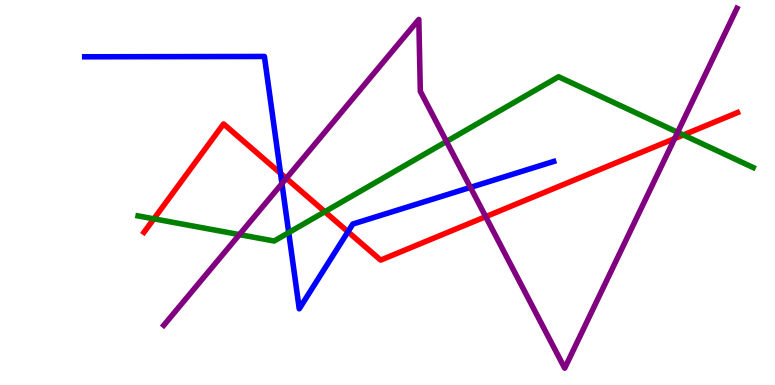[{'lines': ['blue', 'red'], 'intersections': [{'x': 3.62, 'y': 5.5}, {'x': 4.49, 'y': 3.98}]}, {'lines': ['green', 'red'], 'intersections': [{'x': 1.99, 'y': 4.32}, {'x': 4.19, 'y': 4.5}, {'x': 8.82, 'y': 6.49}]}, {'lines': ['purple', 'red'], 'intersections': [{'x': 3.69, 'y': 5.37}, {'x': 6.27, 'y': 4.37}, {'x': 8.7, 'y': 6.4}]}, {'lines': ['blue', 'green'], 'intersections': [{'x': 3.73, 'y': 3.96}]}, {'lines': ['blue', 'purple'], 'intersections': [{'x': 3.64, 'y': 5.23}, {'x': 6.07, 'y': 5.13}]}, {'lines': ['green', 'purple'], 'intersections': [{'x': 3.09, 'y': 3.91}, {'x': 5.76, 'y': 6.32}, {'x': 8.74, 'y': 6.56}]}]